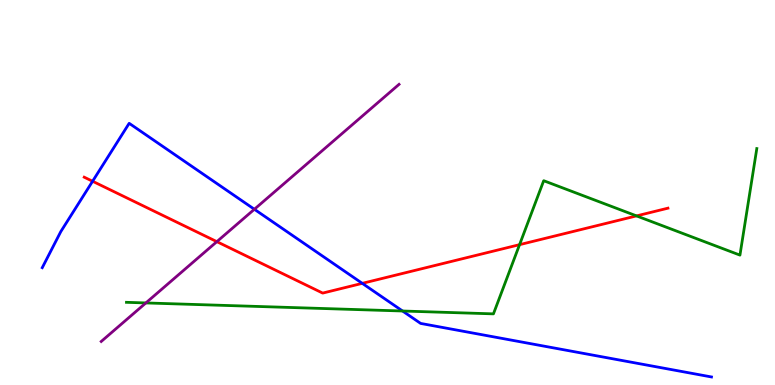[{'lines': ['blue', 'red'], 'intersections': [{'x': 1.19, 'y': 5.29}, {'x': 4.67, 'y': 2.64}]}, {'lines': ['green', 'red'], 'intersections': [{'x': 6.7, 'y': 3.65}, {'x': 8.21, 'y': 4.39}]}, {'lines': ['purple', 'red'], 'intersections': [{'x': 2.8, 'y': 3.72}]}, {'lines': ['blue', 'green'], 'intersections': [{'x': 5.19, 'y': 1.92}]}, {'lines': ['blue', 'purple'], 'intersections': [{'x': 3.28, 'y': 4.56}]}, {'lines': ['green', 'purple'], 'intersections': [{'x': 1.88, 'y': 2.13}]}]